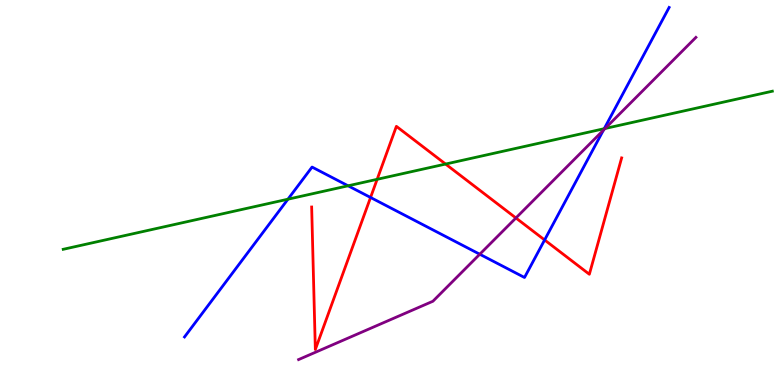[{'lines': ['blue', 'red'], 'intersections': [{'x': 4.78, 'y': 4.87}, {'x': 7.03, 'y': 3.77}]}, {'lines': ['green', 'red'], 'intersections': [{'x': 4.87, 'y': 5.34}, {'x': 5.75, 'y': 5.74}]}, {'lines': ['purple', 'red'], 'intersections': [{'x': 6.66, 'y': 4.34}]}, {'lines': ['blue', 'green'], 'intersections': [{'x': 3.72, 'y': 4.83}, {'x': 4.49, 'y': 5.17}, {'x': 7.8, 'y': 6.66}]}, {'lines': ['blue', 'purple'], 'intersections': [{'x': 6.19, 'y': 3.4}, {'x': 7.79, 'y': 6.62}]}, {'lines': ['green', 'purple'], 'intersections': [{'x': 7.81, 'y': 6.66}]}]